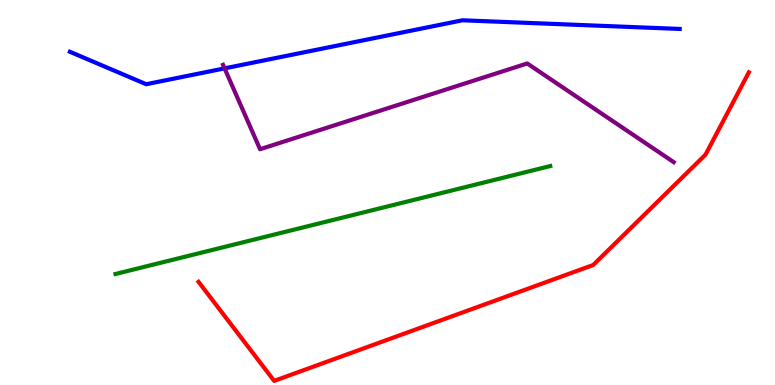[{'lines': ['blue', 'red'], 'intersections': []}, {'lines': ['green', 'red'], 'intersections': []}, {'lines': ['purple', 'red'], 'intersections': []}, {'lines': ['blue', 'green'], 'intersections': []}, {'lines': ['blue', 'purple'], 'intersections': [{'x': 2.9, 'y': 8.22}]}, {'lines': ['green', 'purple'], 'intersections': []}]